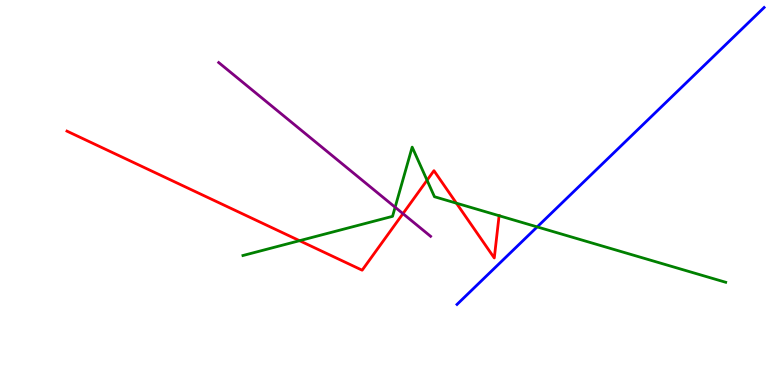[{'lines': ['blue', 'red'], 'intersections': []}, {'lines': ['green', 'red'], 'intersections': [{'x': 3.87, 'y': 3.75}, {'x': 5.51, 'y': 5.32}, {'x': 5.89, 'y': 4.72}, {'x': 6.44, 'y': 4.4}]}, {'lines': ['purple', 'red'], 'intersections': [{'x': 5.2, 'y': 4.45}]}, {'lines': ['blue', 'green'], 'intersections': [{'x': 6.93, 'y': 4.11}]}, {'lines': ['blue', 'purple'], 'intersections': []}, {'lines': ['green', 'purple'], 'intersections': [{'x': 5.1, 'y': 4.62}]}]